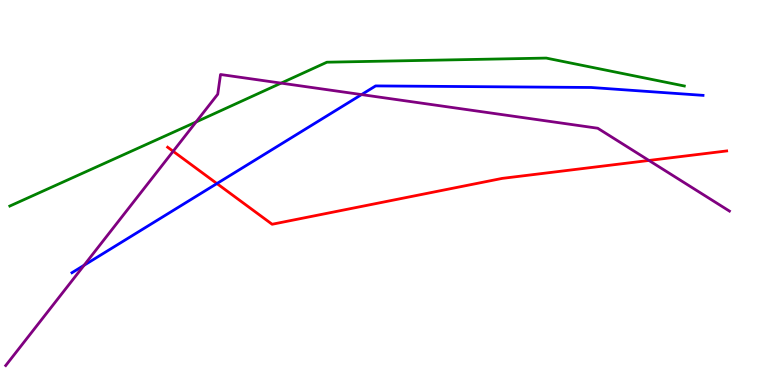[{'lines': ['blue', 'red'], 'intersections': [{'x': 2.8, 'y': 5.23}]}, {'lines': ['green', 'red'], 'intersections': []}, {'lines': ['purple', 'red'], 'intersections': [{'x': 2.23, 'y': 6.07}, {'x': 8.37, 'y': 5.83}]}, {'lines': ['blue', 'green'], 'intersections': []}, {'lines': ['blue', 'purple'], 'intersections': [{'x': 1.08, 'y': 3.11}, {'x': 4.67, 'y': 7.54}]}, {'lines': ['green', 'purple'], 'intersections': [{'x': 2.53, 'y': 6.83}, {'x': 3.63, 'y': 7.84}]}]